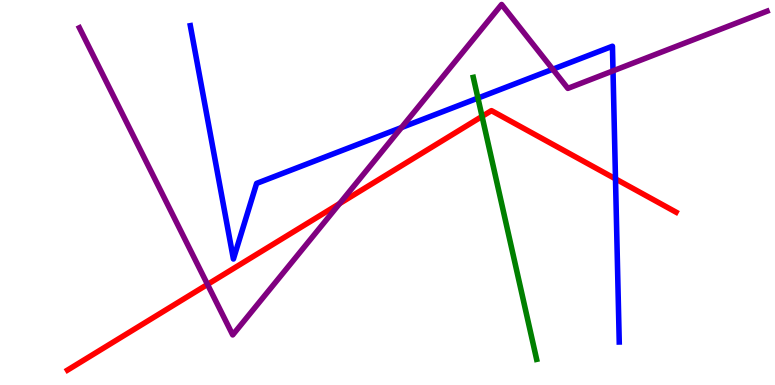[{'lines': ['blue', 'red'], 'intersections': [{'x': 7.94, 'y': 5.35}]}, {'lines': ['green', 'red'], 'intersections': [{'x': 6.22, 'y': 6.98}]}, {'lines': ['purple', 'red'], 'intersections': [{'x': 2.68, 'y': 2.61}, {'x': 4.38, 'y': 4.71}]}, {'lines': ['blue', 'green'], 'intersections': [{'x': 6.17, 'y': 7.45}]}, {'lines': ['blue', 'purple'], 'intersections': [{'x': 5.18, 'y': 6.69}, {'x': 7.13, 'y': 8.2}, {'x': 7.91, 'y': 8.16}]}, {'lines': ['green', 'purple'], 'intersections': []}]